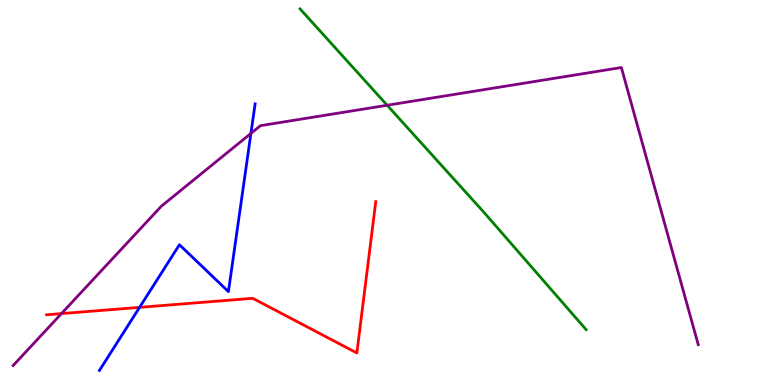[{'lines': ['blue', 'red'], 'intersections': [{'x': 1.8, 'y': 2.02}]}, {'lines': ['green', 'red'], 'intersections': []}, {'lines': ['purple', 'red'], 'intersections': [{'x': 0.793, 'y': 1.85}]}, {'lines': ['blue', 'green'], 'intersections': []}, {'lines': ['blue', 'purple'], 'intersections': [{'x': 3.24, 'y': 6.53}]}, {'lines': ['green', 'purple'], 'intersections': [{'x': 5.0, 'y': 7.27}]}]